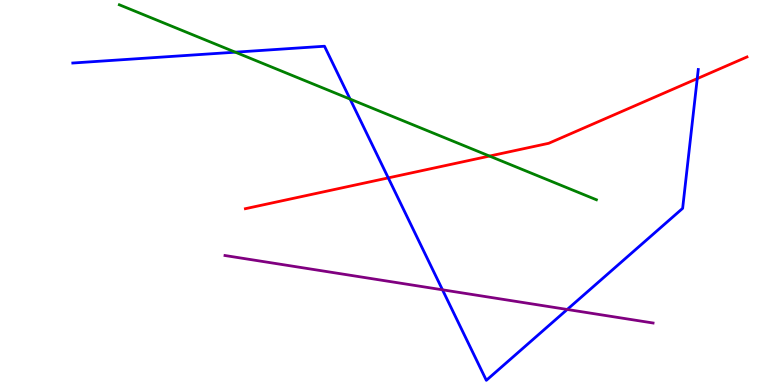[{'lines': ['blue', 'red'], 'intersections': [{'x': 5.01, 'y': 5.38}, {'x': 9.0, 'y': 7.96}]}, {'lines': ['green', 'red'], 'intersections': [{'x': 6.32, 'y': 5.95}]}, {'lines': ['purple', 'red'], 'intersections': []}, {'lines': ['blue', 'green'], 'intersections': [{'x': 3.04, 'y': 8.64}, {'x': 4.52, 'y': 7.43}]}, {'lines': ['blue', 'purple'], 'intersections': [{'x': 5.71, 'y': 2.47}, {'x': 7.32, 'y': 1.96}]}, {'lines': ['green', 'purple'], 'intersections': []}]